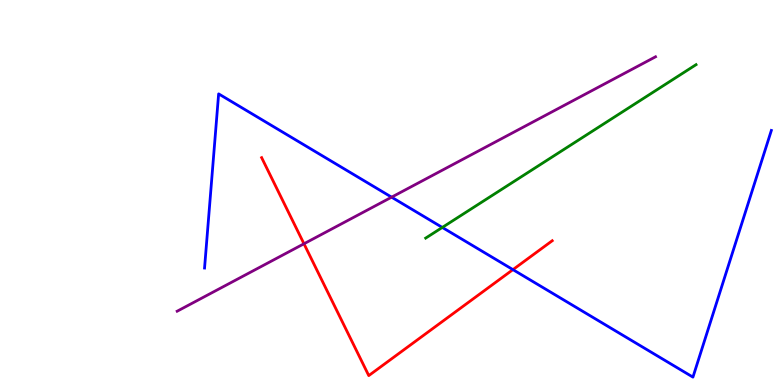[{'lines': ['blue', 'red'], 'intersections': [{'x': 6.62, 'y': 3.0}]}, {'lines': ['green', 'red'], 'intersections': []}, {'lines': ['purple', 'red'], 'intersections': [{'x': 3.92, 'y': 3.67}]}, {'lines': ['blue', 'green'], 'intersections': [{'x': 5.71, 'y': 4.09}]}, {'lines': ['blue', 'purple'], 'intersections': [{'x': 5.05, 'y': 4.88}]}, {'lines': ['green', 'purple'], 'intersections': []}]